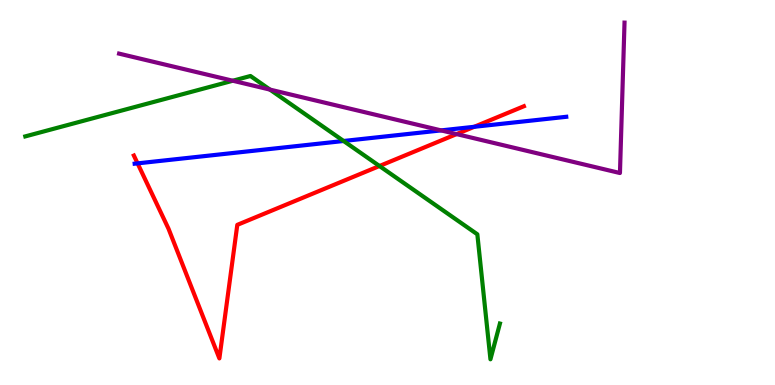[{'lines': ['blue', 'red'], 'intersections': [{'x': 1.78, 'y': 5.76}, {'x': 6.12, 'y': 6.71}]}, {'lines': ['green', 'red'], 'intersections': [{'x': 4.9, 'y': 5.69}]}, {'lines': ['purple', 'red'], 'intersections': [{'x': 5.89, 'y': 6.52}]}, {'lines': ['blue', 'green'], 'intersections': [{'x': 4.43, 'y': 6.34}]}, {'lines': ['blue', 'purple'], 'intersections': [{'x': 5.69, 'y': 6.61}]}, {'lines': ['green', 'purple'], 'intersections': [{'x': 3.0, 'y': 7.9}, {'x': 3.48, 'y': 7.67}]}]